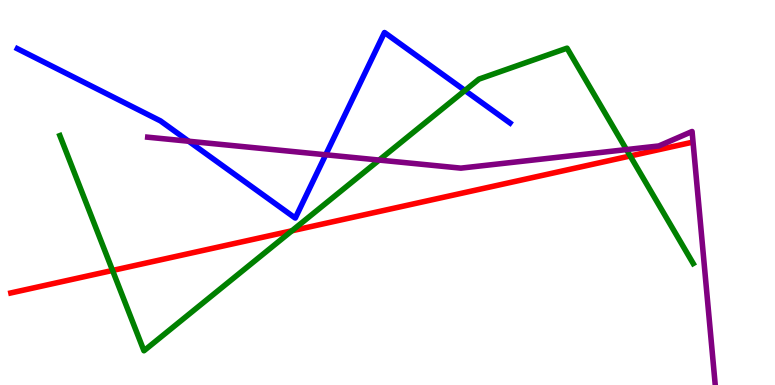[{'lines': ['blue', 'red'], 'intersections': []}, {'lines': ['green', 'red'], 'intersections': [{'x': 1.45, 'y': 2.98}, {'x': 3.77, 'y': 4.01}, {'x': 8.13, 'y': 5.95}]}, {'lines': ['purple', 'red'], 'intersections': []}, {'lines': ['blue', 'green'], 'intersections': [{'x': 6.0, 'y': 7.65}]}, {'lines': ['blue', 'purple'], 'intersections': [{'x': 2.43, 'y': 6.33}, {'x': 4.2, 'y': 5.98}]}, {'lines': ['green', 'purple'], 'intersections': [{'x': 4.89, 'y': 5.84}, {'x': 8.08, 'y': 6.11}]}]